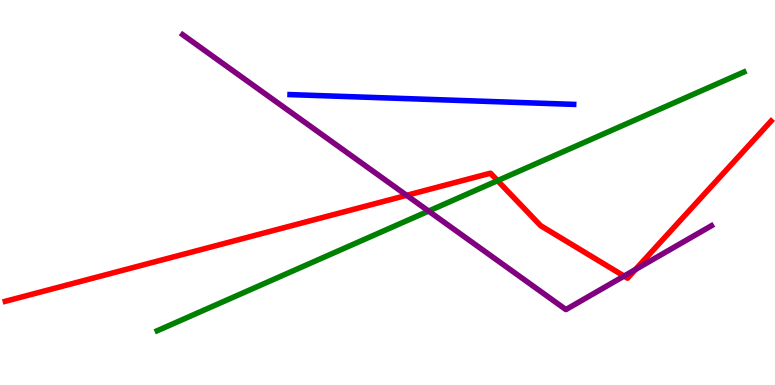[{'lines': ['blue', 'red'], 'intersections': []}, {'lines': ['green', 'red'], 'intersections': [{'x': 6.42, 'y': 5.31}]}, {'lines': ['purple', 'red'], 'intersections': [{'x': 5.25, 'y': 4.93}, {'x': 8.05, 'y': 2.83}, {'x': 8.2, 'y': 3.0}]}, {'lines': ['blue', 'green'], 'intersections': []}, {'lines': ['blue', 'purple'], 'intersections': []}, {'lines': ['green', 'purple'], 'intersections': [{'x': 5.53, 'y': 4.52}]}]